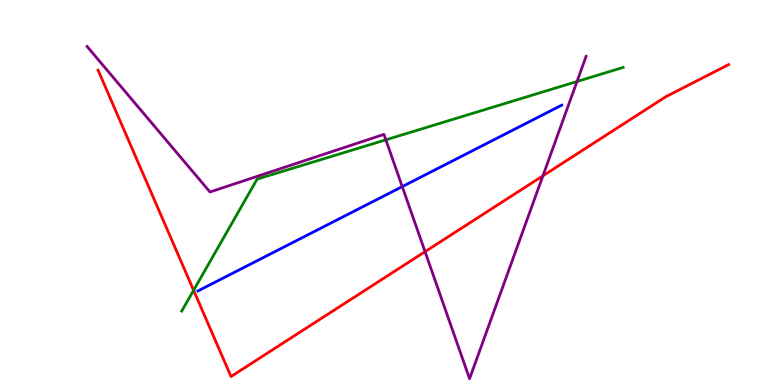[{'lines': ['blue', 'red'], 'intersections': []}, {'lines': ['green', 'red'], 'intersections': [{'x': 2.5, 'y': 2.46}]}, {'lines': ['purple', 'red'], 'intersections': [{'x': 5.48, 'y': 3.46}, {'x': 7.01, 'y': 5.43}]}, {'lines': ['blue', 'green'], 'intersections': []}, {'lines': ['blue', 'purple'], 'intersections': [{'x': 5.19, 'y': 5.15}]}, {'lines': ['green', 'purple'], 'intersections': [{'x': 4.98, 'y': 6.37}, {'x': 7.45, 'y': 7.88}]}]